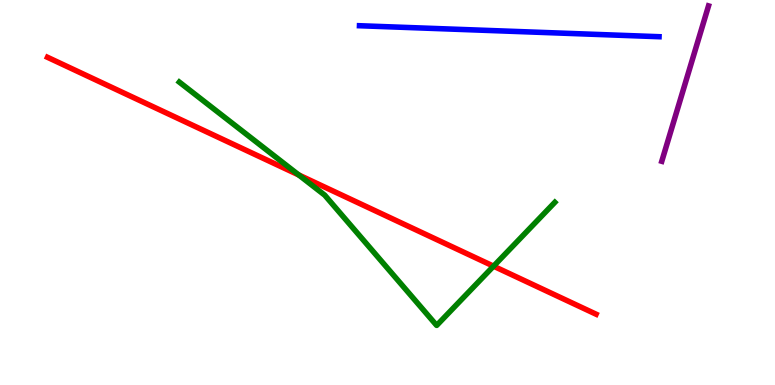[{'lines': ['blue', 'red'], 'intersections': []}, {'lines': ['green', 'red'], 'intersections': [{'x': 3.86, 'y': 5.46}, {'x': 6.37, 'y': 3.09}]}, {'lines': ['purple', 'red'], 'intersections': []}, {'lines': ['blue', 'green'], 'intersections': []}, {'lines': ['blue', 'purple'], 'intersections': []}, {'lines': ['green', 'purple'], 'intersections': []}]